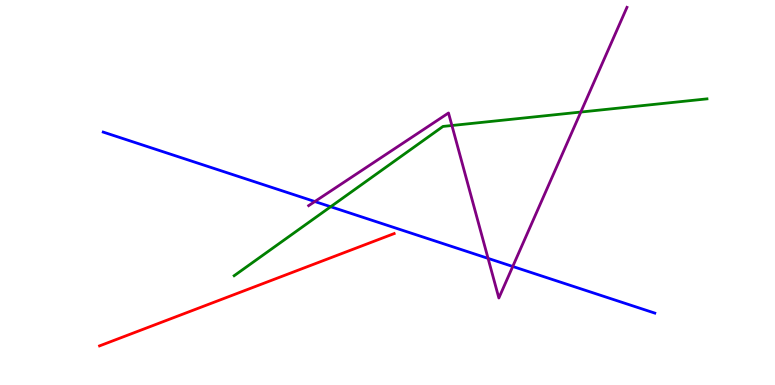[{'lines': ['blue', 'red'], 'intersections': []}, {'lines': ['green', 'red'], 'intersections': []}, {'lines': ['purple', 'red'], 'intersections': []}, {'lines': ['blue', 'green'], 'intersections': [{'x': 4.27, 'y': 4.63}]}, {'lines': ['blue', 'purple'], 'intersections': [{'x': 4.06, 'y': 4.77}, {'x': 6.3, 'y': 3.29}, {'x': 6.62, 'y': 3.08}]}, {'lines': ['green', 'purple'], 'intersections': [{'x': 5.83, 'y': 6.74}, {'x': 7.49, 'y': 7.09}]}]